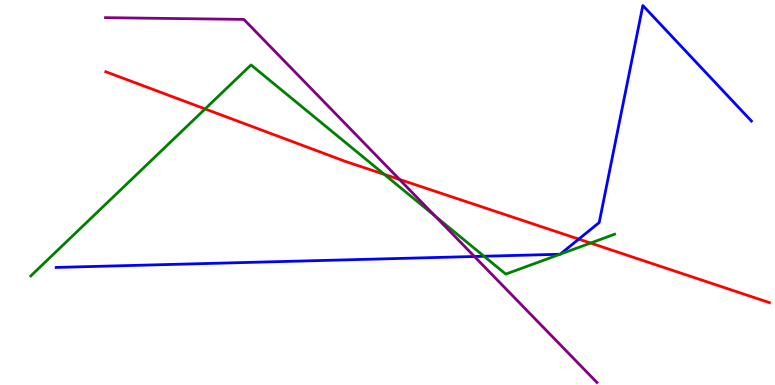[{'lines': ['blue', 'red'], 'intersections': [{'x': 7.47, 'y': 3.79}]}, {'lines': ['green', 'red'], 'intersections': [{'x': 2.65, 'y': 7.17}, {'x': 4.96, 'y': 5.47}, {'x': 7.62, 'y': 3.69}]}, {'lines': ['purple', 'red'], 'intersections': [{'x': 5.15, 'y': 5.34}]}, {'lines': ['blue', 'green'], 'intersections': [{'x': 6.25, 'y': 3.34}, {'x': 7.23, 'y': 3.4}, {'x': 7.23, 'y': 3.4}]}, {'lines': ['blue', 'purple'], 'intersections': [{'x': 6.12, 'y': 3.34}]}, {'lines': ['green', 'purple'], 'intersections': [{'x': 5.62, 'y': 4.39}]}]